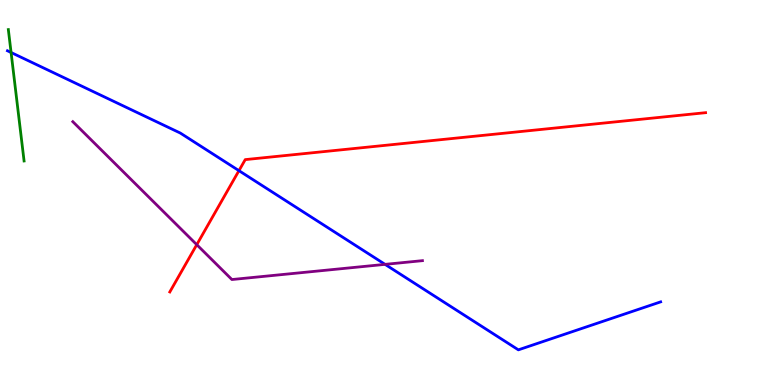[{'lines': ['blue', 'red'], 'intersections': [{'x': 3.08, 'y': 5.57}]}, {'lines': ['green', 'red'], 'intersections': []}, {'lines': ['purple', 'red'], 'intersections': [{'x': 2.54, 'y': 3.64}]}, {'lines': ['blue', 'green'], 'intersections': [{'x': 0.143, 'y': 8.64}]}, {'lines': ['blue', 'purple'], 'intersections': [{'x': 4.97, 'y': 3.13}]}, {'lines': ['green', 'purple'], 'intersections': []}]